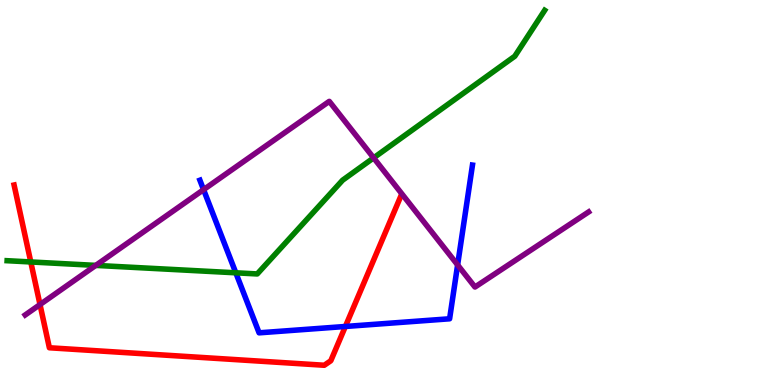[{'lines': ['blue', 'red'], 'intersections': [{'x': 4.46, 'y': 1.52}]}, {'lines': ['green', 'red'], 'intersections': [{'x': 0.397, 'y': 3.2}]}, {'lines': ['purple', 'red'], 'intersections': [{'x': 0.516, 'y': 2.09}]}, {'lines': ['blue', 'green'], 'intersections': [{'x': 3.04, 'y': 2.91}]}, {'lines': ['blue', 'purple'], 'intersections': [{'x': 2.63, 'y': 5.07}, {'x': 5.9, 'y': 3.12}]}, {'lines': ['green', 'purple'], 'intersections': [{'x': 1.24, 'y': 3.11}, {'x': 4.82, 'y': 5.9}]}]